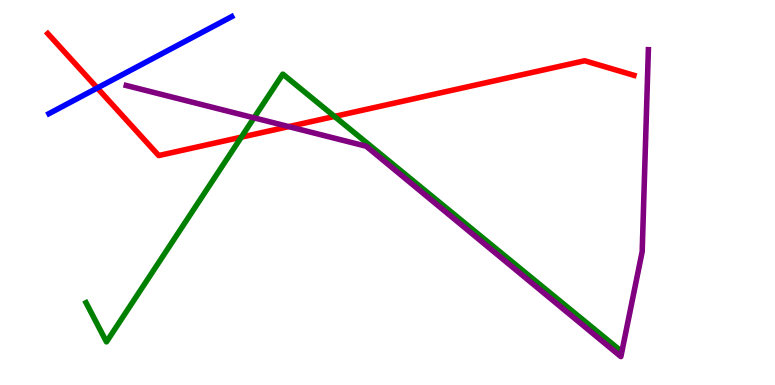[{'lines': ['blue', 'red'], 'intersections': [{'x': 1.26, 'y': 7.71}]}, {'lines': ['green', 'red'], 'intersections': [{'x': 3.11, 'y': 6.44}, {'x': 4.32, 'y': 6.98}]}, {'lines': ['purple', 'red'], 'intersections': [{'x': 3.73, 'y': 6.71}]}, {'lines': ['blue', 'green'], 'intersections': []}, {'lines': ['blue', 'purple'], 'intersections': []}, {'lines': ['green', 'purple'], 'intersections': [{'x': 3.28, 'y': 6.94}]}]